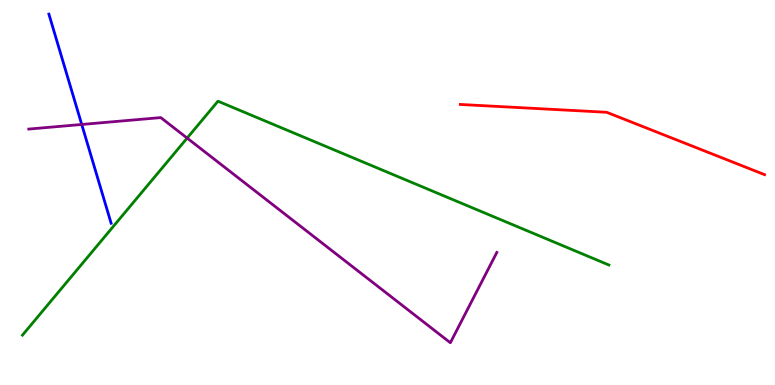[{'lines': ['blue', 'red'], 'intersections': []}, {'lines': ['green', 'red'], 'intersections': []}, {'lines': ['purple', 'red'], 'intersections': []}, {'lines': ['blue', 'green'], 'intersections': []}, {'lines': ['blue', 'purple'], 'intersections': [{'x': 1.05, 'y': 6.77}]}, {'lines': ['green', 'purple'], 'intersections': [{'x': 2.41, 'y': 6.41}]}]